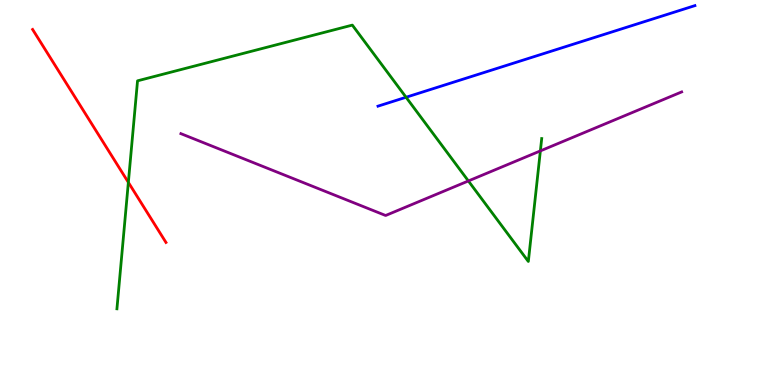[{'lines': ['blue', 'red'], 'intersections': []}, {'lines': ['green', 'red'], 'intersections': [{'x': 1.66, 'y': 5.26}]}, {'lines': ['purple', 'red'], 'intersections': []}, {'lines': ['blue', 'green'], 'intersections': [{'x': 5.24, 'y': 7.47}]}, {'lines': ['blue', 'purple'], 'intersections': []}, {'lines': ['green', 'purple'], 'intersections': [{'x': 6.04, 'y': 5.3}, {'x': 6.97, 'y': 6.08}]}]